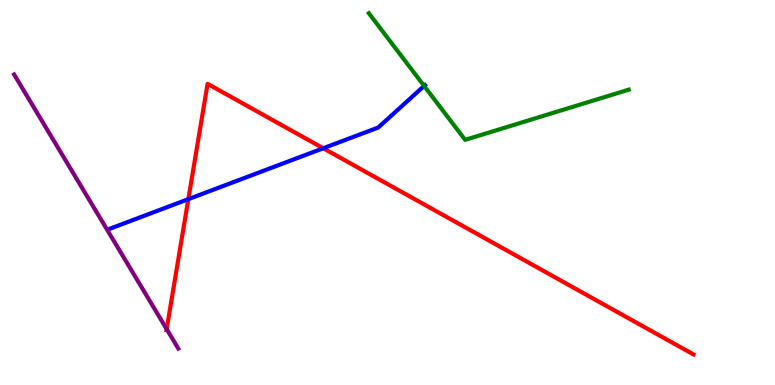[{'lines': ['blue', 'red'], 'intersections': [{'x': 2.43, 'y': 4.83}, {'x': 4.17, 'y': 6.15}]}, {'lines': ['green', 'red'], 'intersections': []}, {'lines': ['purple', 'red'], 'intersections': [{'x': 2.15, 'y': 1.45}]}, {'lines': ['blue', 'green'], 'intersections': [{'x': 5.47, 'y': 7.77}]}, {'lines': ['blue', 'purple'], 'intersections': []}, {'lines': ['green', 'purple'], 'intersections': []}]